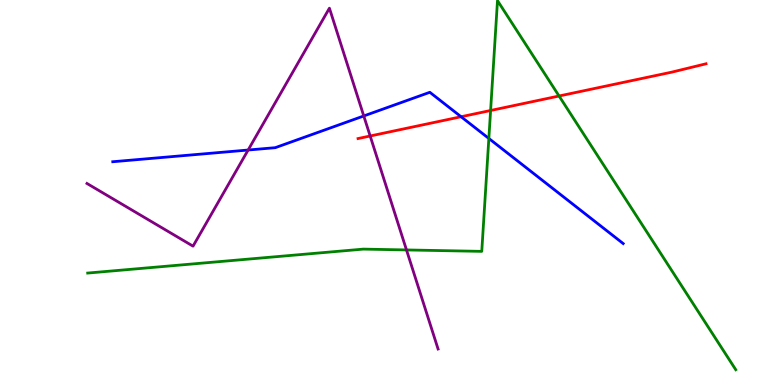[{'lines': ['blue', 'red'], 'intersections': [{'x': 5.95, 'y': 6.97}]}, {'lines': ['green', 'red'], 'intersections': [{'x': 6.33, 'y': 7.13}, {'x': 7.21, 'y': 7.51}]}, {'lines': ['purple', 'red'], 'intersections': [{'x': 4.78, 'y': 6.47}]}, {'lines': ['blue', 'green'], 'intersections': [{'x': 6.31, 'y': 6.4}]}, {'lines': ['blue', 'purple'], 'intersections': [{'x': 3.2, 'y': 6.1}, {'x': 4.69, 'y': 6.99}]}, {'lines': ['green', 'purple'], 'intersections': [{'x': 5.25, 'y': 3.51}]}]